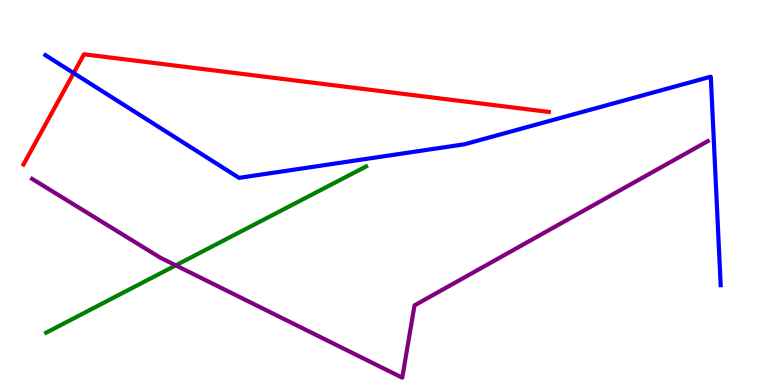[{'lines': ['blue', 'red'], 'intersections': [{'x': 0.95, 'y': 8.1}]}, {'lines': ['green', 'red'], 'intersections': []}, {'lines': ['purple', 'red'], 'intersections': []}, {'lines': ['blue', 'green'], 'intersections': []}, {'lines': ['blue', 'purple'], 'intersections': []}, {'lines': ['green', 'purple'], 'intersections': [{'x': 2.27, 'y': 3.11}]}]